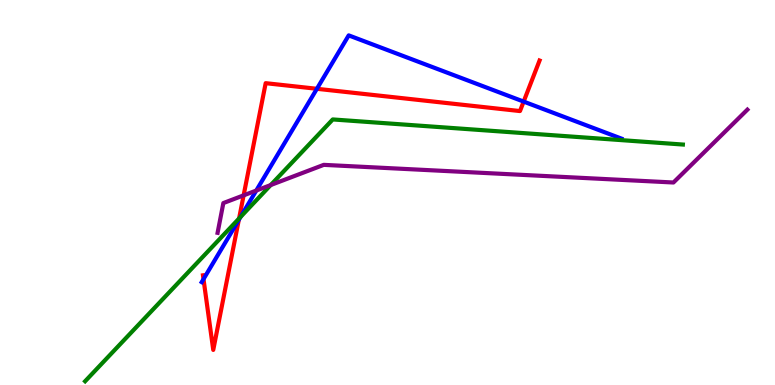[{'lines': ['blue', 'red'], 'intersections': [{'x': 2.63, 'y': 2.75}, {'x': 3.08, 'y': 4.29}, {'x': 4.09, 'y': 7.69}, {'x': 6.76, 'y': 7.36}]}, {'lines': ['green', 'red'], 'intersections': [{'x': 3.08, 'y': 4.33}]}, {'lines': ['purple', 'red'], 'intersections': [{'x': 3.14, 'y': 4.93}]}, {'lines': ['blue', 'green'], 'intersections': [{'x': 3.1, 'y': 4.37}]}, {'lines': ['blue', 'purple'], 'intersections': [{'x': 3.31, 'y': 5.05}]}, {'lines': ['green', 'purple'], 'intersections': [{'x': 3.49, 'y': 5.19}]}]